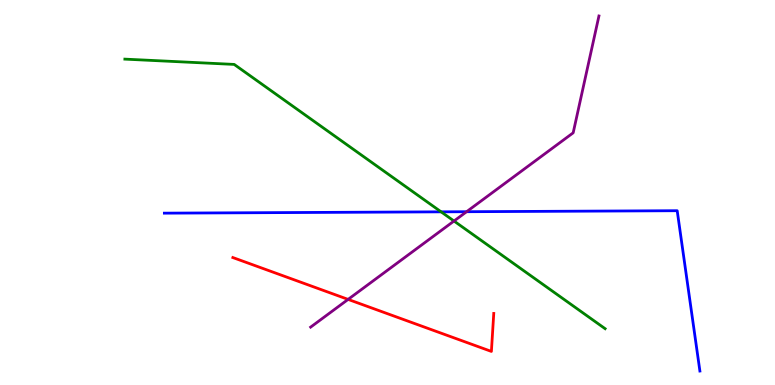[{'lines': ['blue', 'red'], 'intersections': []}, {'lines': ['green', 'red'], 'intersections': []}, {'lines': ['purple', 'red'], 'intersections': [{'x': 4.49, 'y': 2.22}]}, {'lines': ['blue', 'green'], 'intersections': [{'x': 5.69, 'y': 4.5}]}, {'lines': ['blue', 'purple'], 'intersections': [{'x': 6.02, 'y': 4.5}]}, {'lines': ['green', 'purple'], 'intersections': [{'x': 5.86, 'y': 4.26}]}]